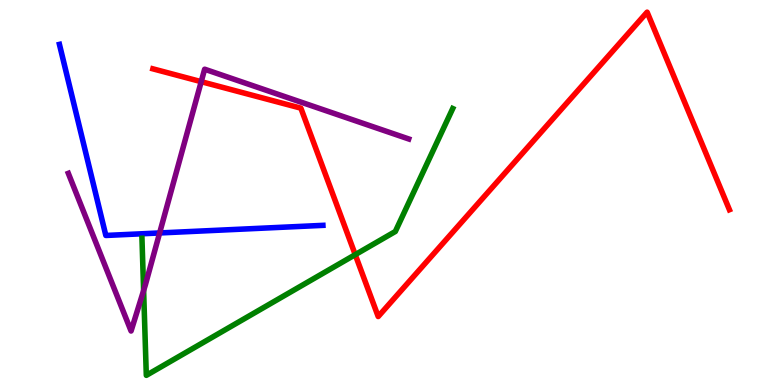[{'lines': ['blue', 'red'], 'intersections': []}, {'lines': ['green', 'red'], 'intersections': [{'x': 4.58, 'y': 3.39}]}, {'lines': ['purple', 'red'], 'intersections': [{'x': 2.6, 'y': 7.88}]}, {'lines': ['blue', 'green'], 'intersections': []}, {'lines': ['blue', 'purple'], 'intersections': [{'x': 2.06, 'y': 3.95}]}, {'lines': ['green', 'purple'], 'intersections': [{'x': 1.85, 'y': 2.45}]}]